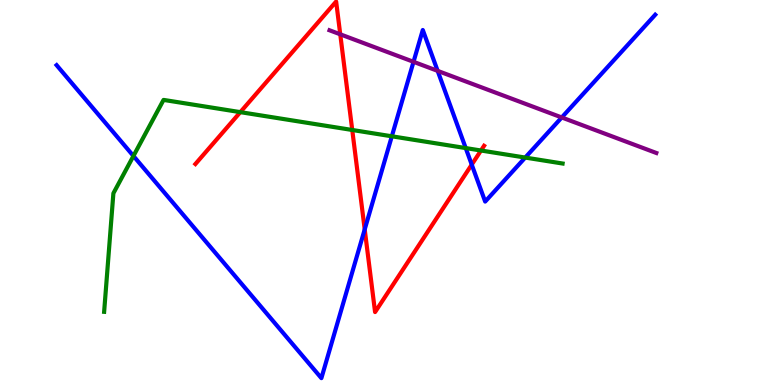[{'lines': ['blue', 'red'], 'intersections': [{'x': 4.71, 'y': 4.04}, {'x': 6.09, 'y': 5.72}]}, {'lines': ['green', 'red'], 'intersections': [{'x': 3.1, 'y': 7.09}, {'x': 4.55, 'y': 6.62}, {'x': 6.21, 'y': 6.09}]}, {'lines': ['purple', 'red'], 'intersections': [{'x': 4.39, 'y': 9.11}]}, {'lines': ['blue', 'green'], 'intersections': [{'x': 1.72, 'y': 5.95}, {'x': 5.06, 'y': 6.46}, {'x': 6.01, 'y': 6.15}, {'x': 6.78, 'y': 5.91}]}, {'lines': ['blue', 'purple'], 'intersections': [{'x': 5.34, 'y': 8.39}, {'x': 5.65, 'y': 8.16}, {'x': 7.25, 'y': 6.95}]}, {'lines': ['green', 'purple'], 'intersections': []}]